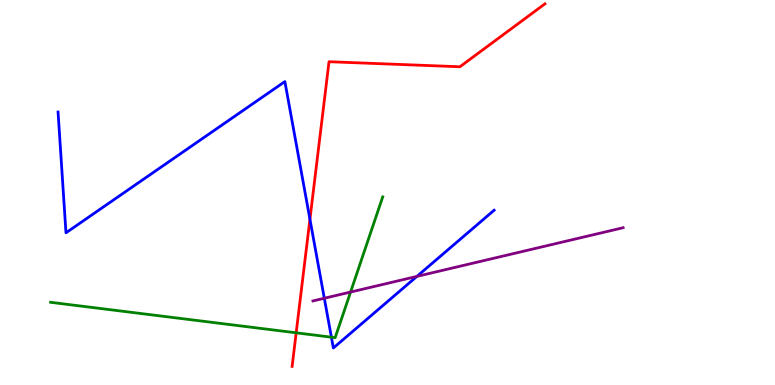[{'lines': ['blue', 'red'], 'intersections': [{'x': 4.0, 'y': 4.31}]}, {'lines': ['green', 'red'], 'intersections': [{'x': 3.82, 'y': 1.36}]}, {'lines': ['purple', 'red'], 'intersections': []}, {'lines': ['blue', 'green'], 'intersections': [{'x': 4.28, 'y': 1.24}]}, {'lines': ['blue', 'purple'], 'intersections': [{'x': 4.18, 'y': 2.25}, {'x': 5.38, 'y': 2.82}]}, {'lines': ['green', 'purple'], 'intersections': [{'x': 4.52, 'y': 2.41}]}]